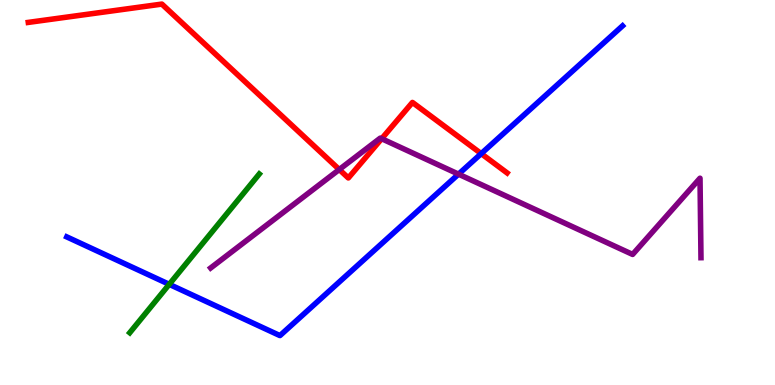[{'lines': ['blue', 'red'], 'intersections': [{'x': 6.21, 'y': 6.01}]}, {'lines': ['green', 'red'], 'intersections': []}, {'lines': ['purple', 'red'], 'intersections': [{'x': 4.38, 'y': 5.6}, {'x': 4.92, 'y': 6.4}]}, {'lines': ['blue', 'green'], 'intersections': [{'x': 2.18, 'y': 2.61}]}, {'lines': ['blue', 'purple'], 'intersections': [{'x': 5.92, 'y': 5.48}]}, {'lines': ['green', 'purple'], 'intersections': []}]